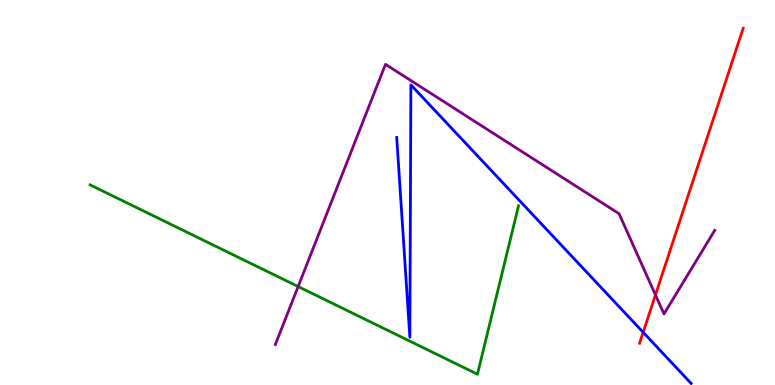[{'lines': ['blue', 'red'], 'intersections': [{'x': 8.3, 'y': 1.37}]}, {'lines': ['green', 'red'], 'intersections': []}, {'lines': ['purple', 'red'], 'intersections': [{'x': 8.46, 'y': 2.34}]}, {'lines': ['blue', 'green'], 'intersections': []}, {'lines': ['blue', 'purple'], 'intersections': []}, {'lines': ['green', 'purple'], 'intersections': [{'x': 3.85, 'y': 2.56}]}]